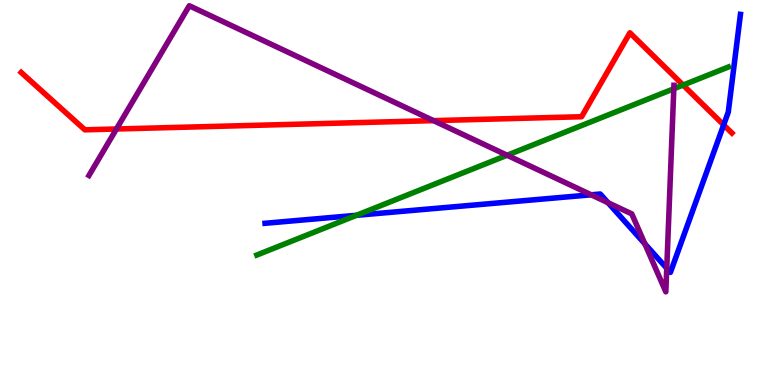[{'lines': ['blue', 'red'], 'intersections': [{'x': 9.34, 'y': 6.76}]}, {'lines': ['green', 'red'], 'intersections': [{'x': 8.81, 'y': 7.79}]}, {'lines': ['purple', 'red'], 'intersections': [{'x': 1.5, 'y': 6.65}, {'x': 5.59, 'y': 6.87}]}, {'lines': ['blue', 'green'], 'intersections': [{'x': 4.6, 'y': 4.41}]}, {'lines': ['blue', 'purple'], 'intersections': [{'x': 7.63, 'y': 4.94}, {'x': 7.85, 'y': 4.73}, {'x': 8.32, 'y': 3.67}, {'x': 8.6, 'y': 3.03}]}, {'lines': ['green', 'purple'], 'intersections': [{'x': 6.54, 'y': 5.97}, {'x': 8.69, 'y': 7.69}]}]